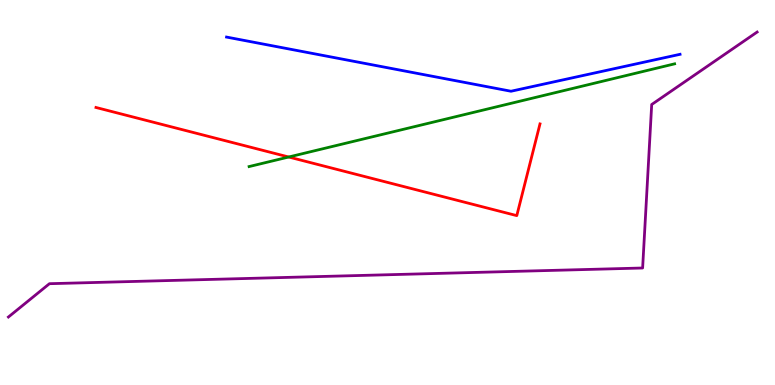[{'lines': ['blue', 'red'], 'intersections': []}, {'lines': ['green', 'red'], 'intersections': [{'x': 3.73, 'y': 5.92}]}, {'lines': ['purple', 'red'], 'intersections': []}, {'lines': ['blue', 'green'], 'intersections': []}, {'lines': ['blue', 'purple'], 'intersections': []}, {'lines': ['green', 'purple'], 'intersections': []}]